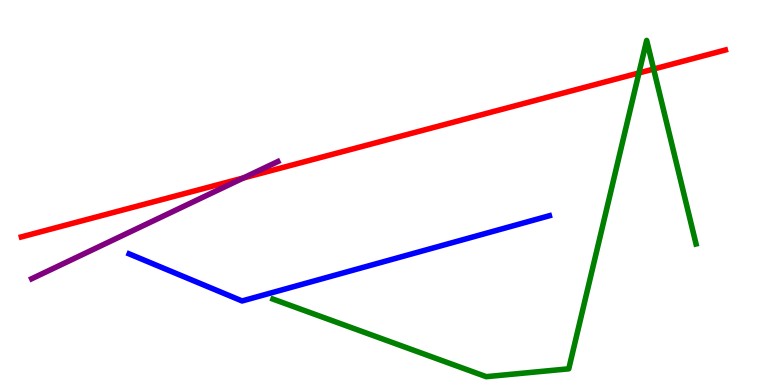[{'lines': ['blue', 'red'], 'intersections': []}, {'lines': ['green', 'red'], 'intersections': [{'x': 8.24, 'y': 8.11}, {'x': 8.43, 'y': 8.21}]}, {'lines': ['purple', 'red'], 'intersections': [{'x': 3.14, 'y': 5.38}]}, {'lines': ['blue', 'green'], 'intersections': []}, {'lines': ['blue', 'purple'], 'intersections': []}, {'lines': ['green', 'purple'], 'intersections': []}]